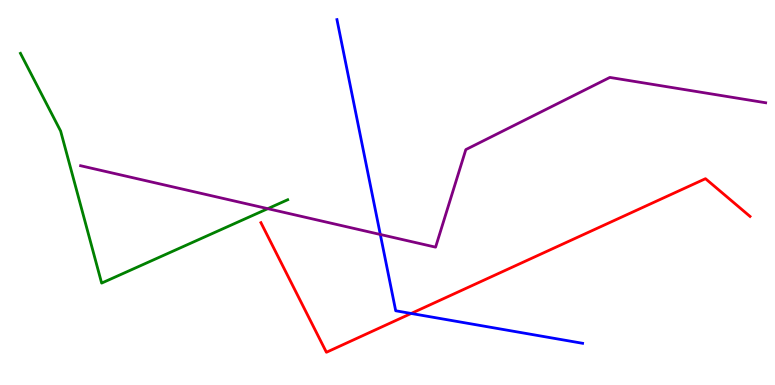[{'lines': ['blue', 'red'], 'intersections': [{'x': 5.31, 'y': 1.86}]}, {'lines': ['green', 'red'], 'intersections': []}, {'lines': ['purple', 'red'], 'intersections': []}, {'lines': ['blue', 'green'], 'intersections': []}, {'lines': ['blue', 'purple'], 'intersections': [{'x': 4.91, 'y': 3.91}]}, {'lines': ['green', 'purple'], 'intersections': [{'x': 3.46, 'y': 4.58}]}]